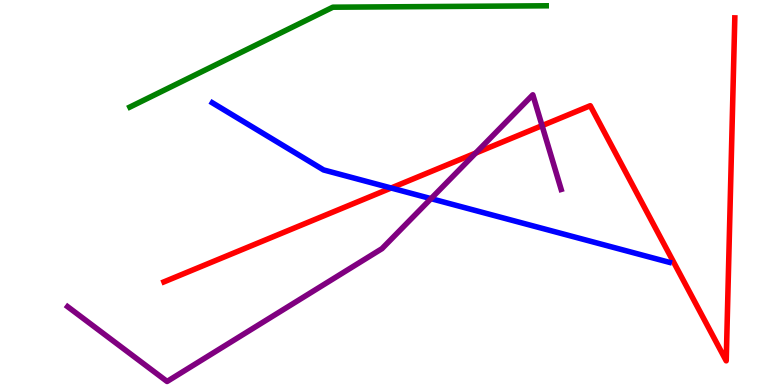[{'lines': ['blue', 'red'], 'intersections': [{'x': 5.05, 'y': 5.12}]}, {'lines': ['green', 'red'], 'intersections': []}, {'lines': ['purple', 'red'], 'intersections': [{'x': 6.14, 'y': 6.02}, {'x': 6.99, 'y': 6.74}]}, {'lines': ['blue', 'green'], 'intersections': []}, {'lines': ['blue', 'purple'], 'intersections': [{'x': 5.56, 'y': 4.84}]}, {'lines': ['green', 'purple'], 'intersections': []}]